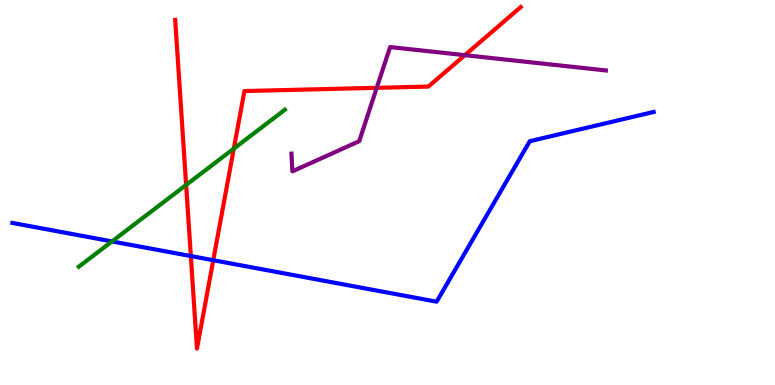[{'lines': ['blue', 'red'], 'intersections': [{'x': 2.46, 'y': 3.35}, {'x': 2.75, 'y': 3.24}]}, {'lines': ['green', 'red'], 'intersections': [{'x': 2.4, 'y': 5.2}, {'x': 3.02, 'y': 6.14}]}, {'lines': ['purple', 'red'], 'intersections': [{'x': 4.86, 'y': 7.72}, {'x': 6.0, 'y': 8.57}]}, {'lines': ['blue', 'green'], 'intersections': [{'x': 1.45, 'y': 3.73}]}, {'lines': ['blue', 'purple'], 'intersections': []}, {'lines': ['green', 'purple'], 'intersections': []}]